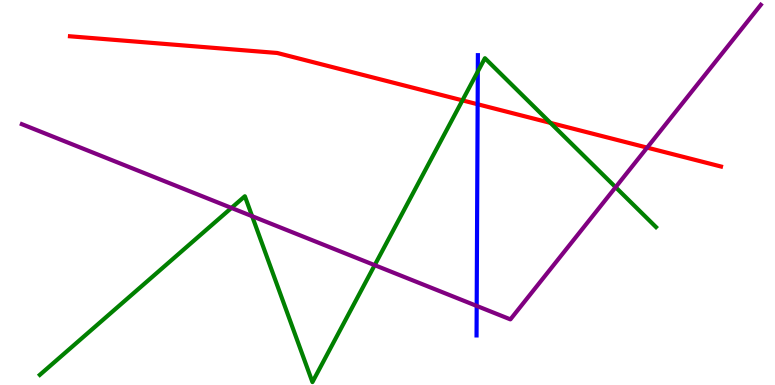[{'lines': ['blue', 'red'], 'intersections': [{'x': 6.16, 'y': 7.29}]}, {'lines': ['green', 'red'], 'intersections': [{'x': 5.97, 'y': 7.39}, {'x': 7.1, 'y': 6.81}]}, {'lines': ['purple', 'red'], 'intersections': [{'x': 8.35, 'y': 6.17}]}, {'lines': ['blue', 'green'], 'intersections': [{'x': 6.17, 'y': 8.14}]}, {'lines': ['blue', 'purple'], 'intersections': [{'x': 6.15, 'y': 2.05}]}, {'lines': ['green', 'purple'], 'intersections': [{'x': 2.99, 'y': 4.6}, {'x': 3.25, 'y': 4.38}, {'x': 4.83, 'y': 3.11}, {'x': 7.94, 'y': 5.14}]}]